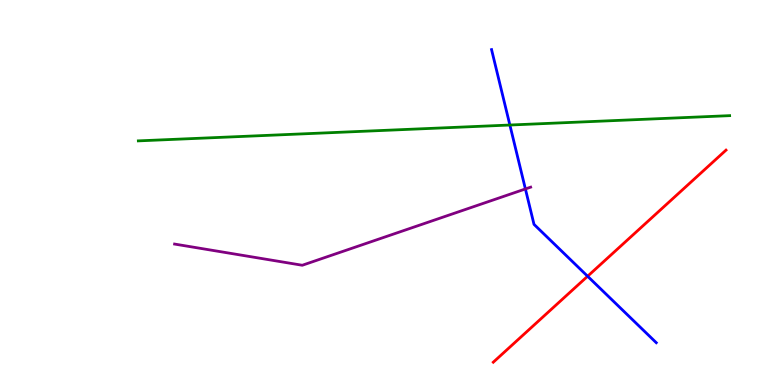[{'lines': ['blue', 'red'], 'intersections': [{'x': 7.58, 'y': 2.82}]}, {'lines': ['green', 'red'], 'intersections': []}, {'lines': ['purple', 'red'], 'intersections': []}, {'lines': ['blue', 'green'], 'intersections': [{'x': 6.58, 'y': 6.75}]}, {'lines': ['blue', 'purple'], 'intersections': [{'x': 6.78, 'y': 5.09}]}, {'lines': ['green', 'purple'], 'intersections': []}]